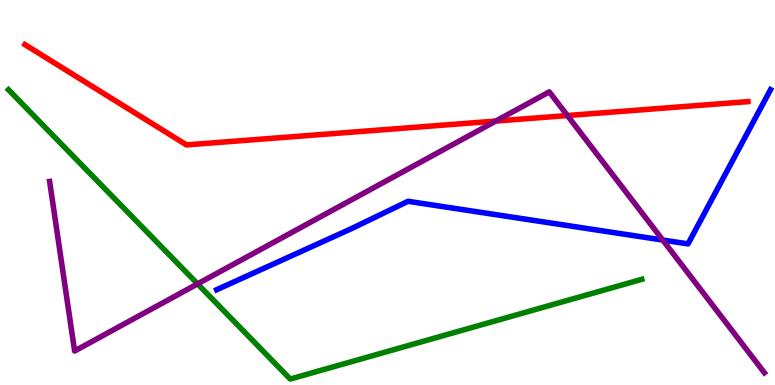[{'lines': ['blue', 'red'], 'intersections': []}, {'lines': ['green', 'red'], 'intersections': []}, {'lines': ['purple', 'red'], 'intersections': [{'x': 6.4, 'y': 6.86}, {'x': 7.32, 'y': 7.0}]}, {'lines': ['blue', 'green'], 'intersections': []}, {'lines': ['blue', 'purple'], 'intersections': [{'x': 8.55, 'y': 3.77}]}, {'lines': ['green', 'purple'], 'intersections': [{'x': 2.55, 'y': 2.63}]}]